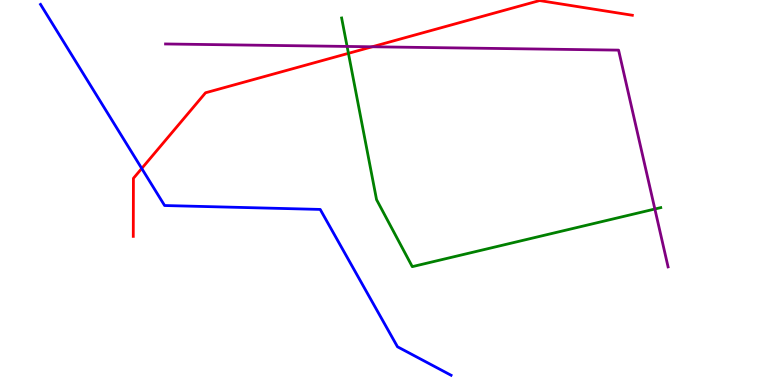[{'lines': ['blue', 'red'], 'intersections': [{'x': 1.83, 'y': 5.62}]}, {'lines': ['green', 'red'], 'intersections': [{'x': 4.5, 'y': 8.61}]}, {'lines': ['purple', 'red'], 'intersections': [{'x': 4.8, 'y': 8.79}]}, {'lines': ['blue', 'green'], 'intersections': []}, {'lines': ['blue', 'purple'], 'intersections': []}, {'lines': ['green', 'purple'], 'intersections': [{'x': 4.48, 'y': 8.79}, {'x': 8.45, 'y': 4.57}]}]